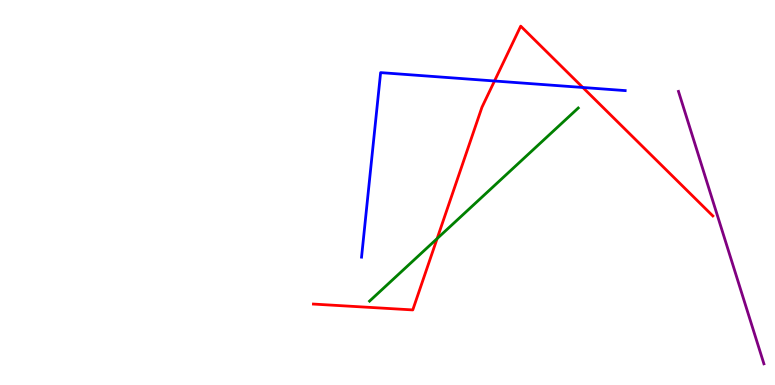[{'lines': ['blue', 'red'], 'intersections': [{'x': 6.38, 'y': 7.9}, {'x': 7.52, 'y': 7.73}]}, {'lines': ['green', 'red'], 'intersections': [{'x': 5.64, 'y': 3.8}]}, {'lines': ['purple', 'red'], 'intersections': []}, {'lines': ['blue', 'green'], 'intersections': []}, {'lines': ['blue', 'purple'], 'intersections': []}, {'lines': ['green', 'purple'], 'intersections': []}]